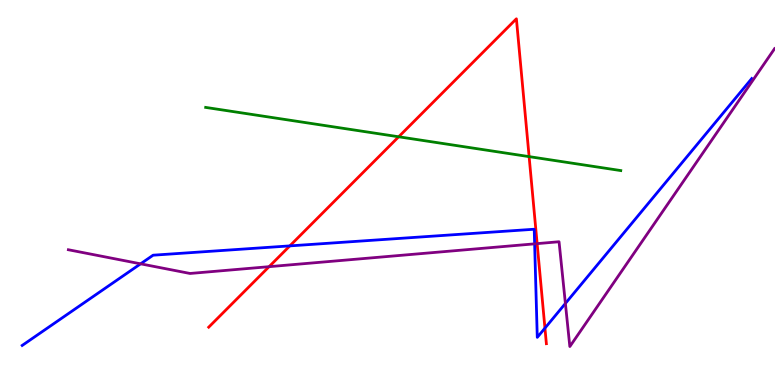[{'lines': ['blue', 'red'], 'intersections': [{'x': 3.74, 'y': 3.61}, {'x': 7.03, 'y': 1.48}]}, {'lines': ['green', 'red'], 'intersections': [{'x': 5.14, 'y': 6.45}, {'x': 6.83, 'y': 5.93}]}, {'lines': ['purple', 'red'], 'intersections': [{'x': 3.47, 'y': 3.07}, {'x': 6.93, 'y': 3.67}]}, {'lines': ['blue', 'green'], 'intersections': []}, {'lines': ['blue', 'purple'], 'intersections': [{'x': 1.81, 'y': 3.15}, {'x': 6.9, 'y': 3.67}, {'x': 7.3, 'y': 2.12}]}, {'lines': ['green', 'purple'], 'intersections': []}]